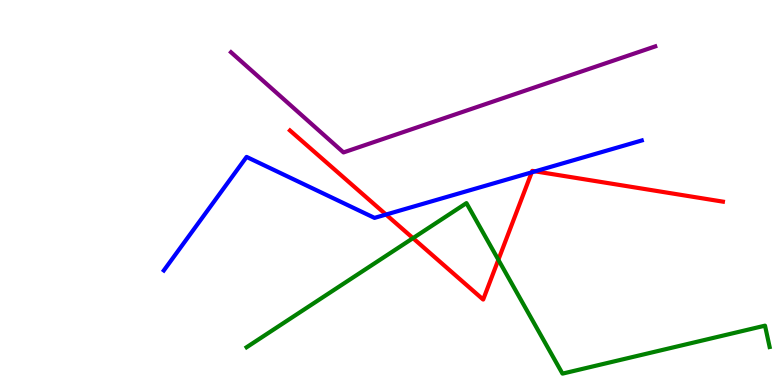[{'lines': ['blue', 'red'], 'intersections': [{'x': 4.98, 'y': 4.43}, {'x': 6.86, 'y': 5.52}, {'x': 6.91, 'y': 5.55}]}, {'lines': ['green', 'red'], 'intersections': [{'x': 5.33, 'y': 3.81}, {'x': 6.43, 'y': 3.25}]}, {'lines': ['purple', 'red'], 'intersections': []}, {'lines': ['blue', 'green'], 'intersections': []}, {'lines': ['blue', 'purple'], 'intersections': []}, {'lines': ['green', 'purple'], 'intersections': []}]